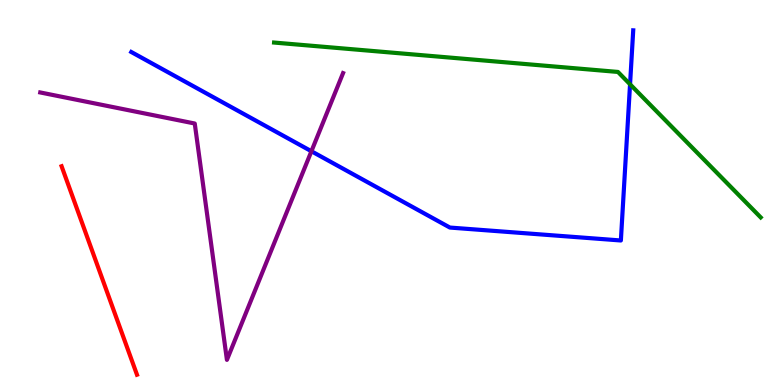[{'lines': ['blue', 'red'], 'intersections': []}, {'lines': ['green', 'red'], 'intersections': []}, {'lines': ['purple', 'red'], 'intersections': []}, {'lines': ['blue', 'green'], 'intersections': [{'x': 8.13, 'y': 7.81}]}, {'lines': ['blue', 'purple'], 'intersections': [{'x': 4.02, 'y': 6.07}]}, {'lines': ['green', 'purple'], 'intersections': []}]